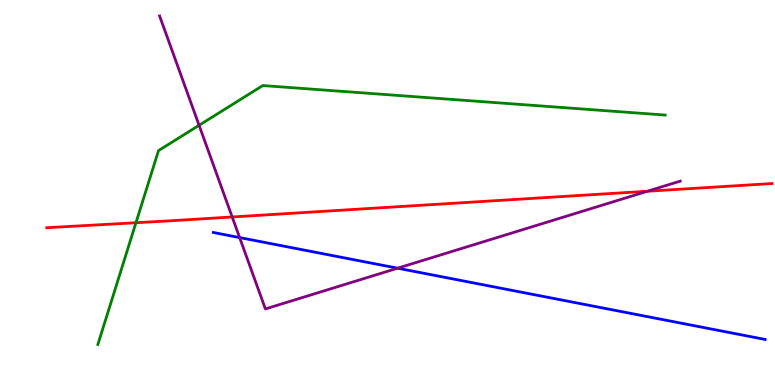[{'lines': ['blue', 'red'], 'intersections': []}, {'lines': ['green', 'red'], 'intersections': [{'x': 1.75, 'y': 4.22}]}, {'lines': ['purple', 'red'], 'intersections': [{'x': 3.0, 'y': 4.36}, {'x': 8.35, 'y': 5.03}]}, {'lines': ['blue', 'green'], 'intersections': []}, {'lines': ['blue', 'purple'], 'intersections': [{'x': 3.09, 'y': 3.83}, {'x': 5.13, 'y': 3.03}]}, {'lines': ['green', 'purple'], 'intersections': [{'x': 2.57, 'y': 6.75}]}]